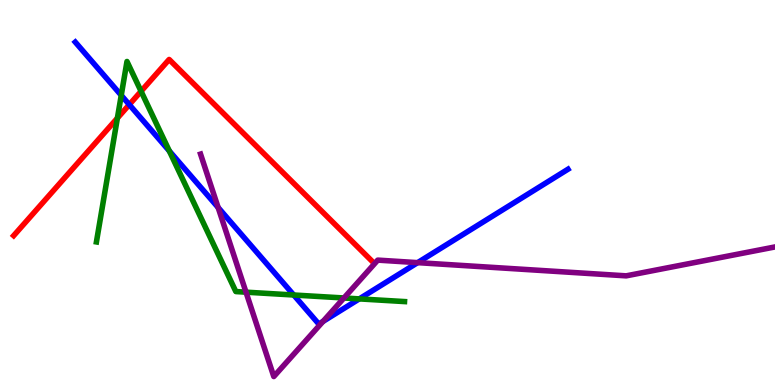[{'lines': ['blue', 'red'], 'intersections': [{'x': 1.67, 'y': 7.28}]}, {'lines': ['green', 'red'], 'intersections': [{'x': 1.51, 'y': 6.93}, {'x': 1.82, 'y': 7.63}]}, {'lines': ['purple', 'red'], 'intersections': []}, {'lines': ['blue', 'green'], 'intersections': [{'x': 1.56, 'y': 7.52}, {'x': 2.18, 'y': 6.08}, {'x': 3.79, 'y': 2.34}, {'x': 4.64, 'y': 2.24}]}, {'lines': ['blue', 'purple'], 'intersections': [{'x': 2.81, 'y': 4.61}, {'x': 4.17, 'y': 1.65}, {'x': 5.39, 'y': 3.18}]}, {'lines': ['green', 'purple'], 'intersections': [{'x': 3.17, 'y': 2.41}, {'x': 4.44, 'y': 2.26}]}]